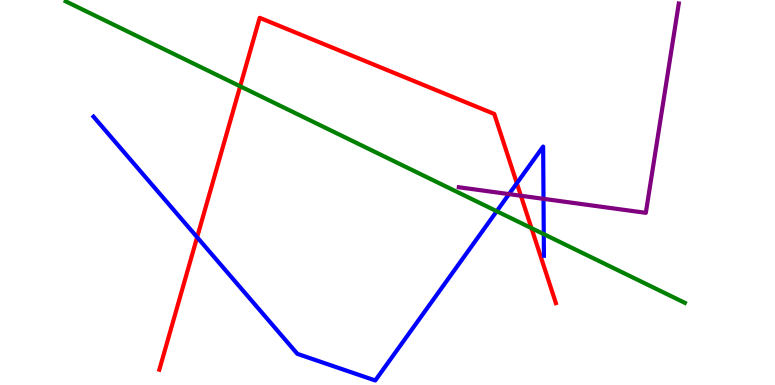[{'lines': ['blue', 'red'], 'intersections': [{'x': 2.54, 'y': 3.84}, {'x': 6.67, 'y': 5.24}]}, {'lines': ['green', 'red'], 'intersections': [{'x': 3.1, 'y': 7.76}, {'x': 6.86, 'y': 4.07}]}, {'lines': ['purple', 'red'], 'intersections': [{'x': 6.72, 'y': 4.92}]}, {'lines': ['blue', 'green'], 'intersections': [{'x': 6.41, 'y': 4.51}, {'x': 7.02, 'y': 3.92}]}, {'lines': ['blue', 'purple'], 'intersections': [{'x': 6.57, 'y': 4.96}, {'x': 7.01, 'y': 4.84}]}, {'lines': ['green', 'purple'], 'intersections': []}]